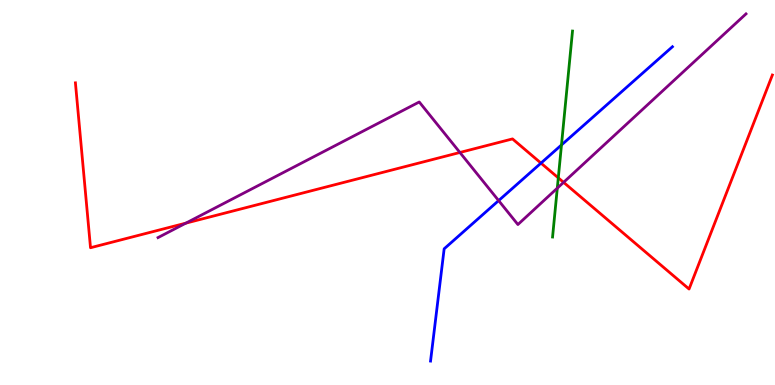[{'lines': ['blue', 'red'], 'intersections': [{'x': 6.98, 'y': 5.76}]}, {'lines': ['green', 'red'], 'intersections': [{'x': 7.2, 'y': 5.38}]}, {'lines': ['purple', 'red'], 'intersections': [{'x': 2.4, 'y': 4.2}, {'x': 5.93, 'y': 6.04}, {'x': 7.27, 'y': 5.26}]}, {'lines': ['blue', 'green'], 'intersections': [{'x': 7.24, 'y': 6.23}]}, {'lines': ['blue', 'purple'], 'intersections': [{'x': 6.43, 'y': 4.79}]}, {'lines': ['green', 'purple'], 'intersections': [{'x': 7.19, 'y': 5.11}]}]